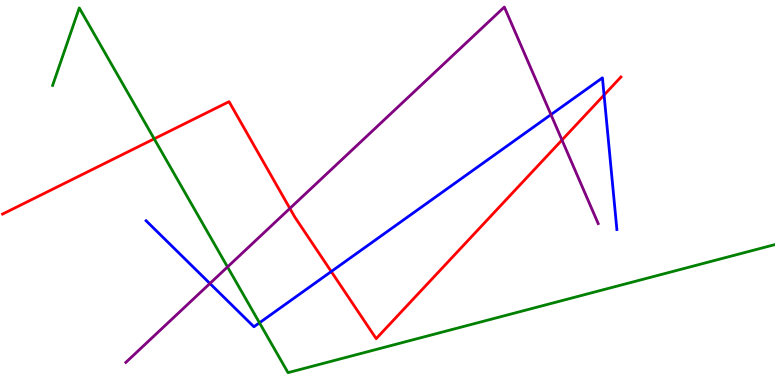[{'lines': ['blue', 'red'], 'intersections': [{'x': 4.27, 'y': 2.95}, {'x': 7.79, 'y': 7.53}]}, {'lines': ['green', 'red'], 'intersections': [{'x': 1.99, 'y': 6.39}]}, {'lines': ['purple', 'red'], 'intersections': [{'x': 3.74, 'y': 4.59}, {'x': 7.25, 'y': 6.36}]}, {'lines': ['blue', 'green'], 'intersections': [{'x': 3.35, 'y': 1.62}]}, {'lines': ['blue', 'purple'], 'intersections': [{'x': 2.71, 'y': 2.64}, {'x': 7.11, 'y': 7.02}]}, {'lines': ['green', 'purple'], 'intersections': [{'x': 2.94, 'y': 3.07}]}]